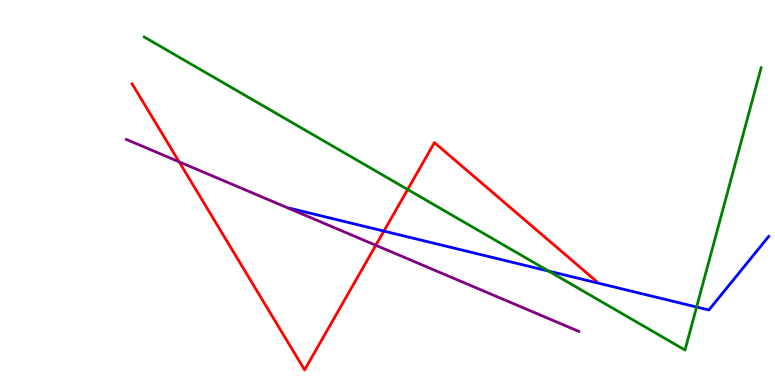[{'lines': ['blue', 'red'], 'intersections': [{'x': 4.95, 'y': 4.0}]}, {'lines': ['green', 'red'], 'intersections': [{'x': 5.26, 'y': 5.08}]}, {'lines': ['purple', 'red'], 'intersections': [{'x': 2.31, 'y': 5.8}, {'x': 4.85, 'y': 3.63}]}, {'lines': ['blue', 'green'], 'intersections': [{'x': 7.08, 'y': 2.96}, {'x': 8.99, 'y': 2.03}]}, {'lines': ['blue', 'purple'], 'intersections': []}, {'lines': ['green', 'purple'], 'intersections': []}]